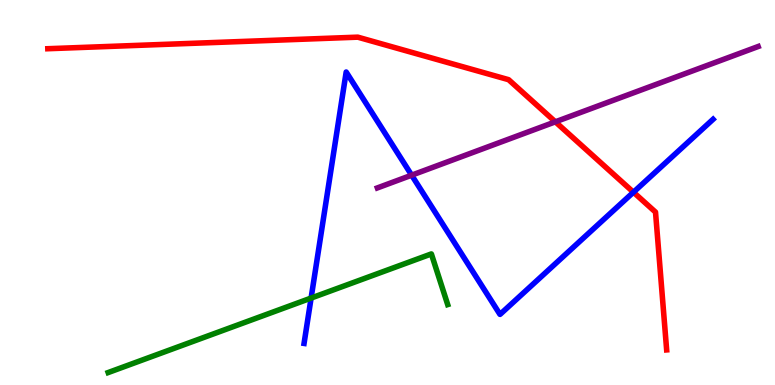[{'lines': ['blue', 'red'], 'intersections': [{'x': 8.17, 'y': 5.01}]}, {'lines': ['green', 'red'], 'intersections': []}, {'lines': ['purple', 'red'], 'intersections': [{'x': 7.17, 'y': 6.84}]}, {'lines': ['blue', 'green'], 'intersections': [{'x': 4.01, 'y': 2.26}]}, {'lines': ['blue', 'purple'], 'intersections': [{'x': 5.31, 'y': 5.45}]}, {'lines': ['green', 'purple'], 'intersections': []}]